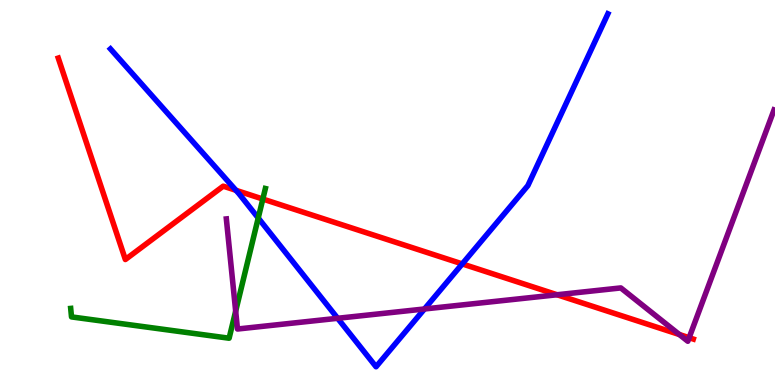[{'lines': ['blue', 'red'], 'intersections': [{'x': 3.04, 'y': 5.06}, {'x': 5.96, 'y': 3.15}]}, {'lines': ['green', 'red'], 'intersections': [{'x': 3.39, 'y': 4.83}]}, {'lines': ['purple', 'red'], 'intersections': [{'x': 7.19, 'y': 2.34}, {'x': 8.77, 'y': 1.31}, {'x': 8.89, 'y': 1.23}]}, {'lines': ['blue', 'green'], 'intersections': [{'x': 3.33, 'y': 4.34}]}, {'lines': ['blue', 'purple'], 'intersections': [{'x': 4.36, 'y': 1.73}, {'x': 5.48, 'y': 1.97}]}, {'lines': ['green', 'purple'], 'intersections': [{'x': 3.04, 'y': 1.92}]}]